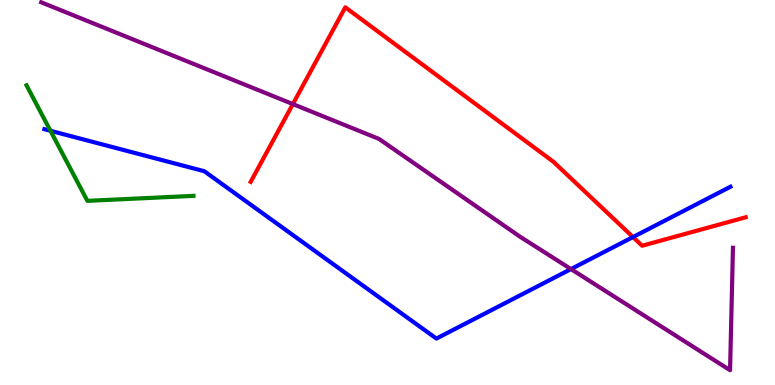[{'lines': ['blue', 'red'], 'intersections': [{'x': 8.17, 'y': 3.84}]}, {'lines': ['green', 'red'], 'intersections': []}, {'lines': ['purple', 'red'], 'intersections': [{'x': 3.78, 'y': 7.3}]}, {'lines': ['blue', 'green'], 'intersections': [{'x': 0.651, 'y': 6.6}]}, {'lines': ['blue', 'purple'], 'intersections': [{'x': 7.37, 'y': 3.01}]}, {'lines': ['green', 'purple'], 'intersections': []}]